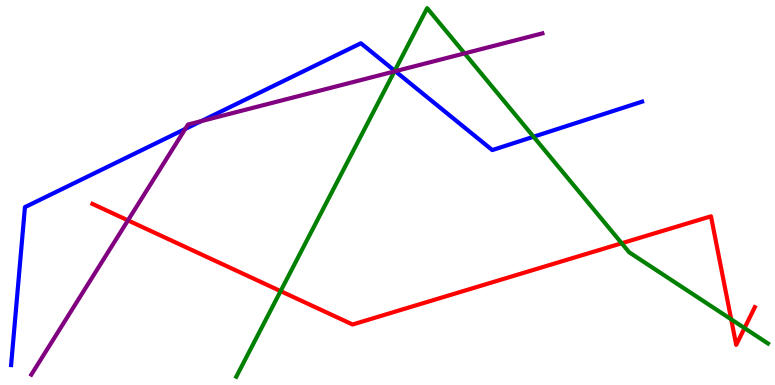[{'lines': ['blue', 'red'], 'intersections': []}, {'lines': ['green', 'red'], 'intersections': [{'x': 3.62, 'y': 2.44}, {'x': 8.02, 'y': 3.68}, {'x': 9.43, 'y': 1.71}, {'x': 9.61, 'y': 1.48}]}, {'lines': ['purple', 'red'], 'intersections': [{'x': 1.65, 'y': 4.28}]}, {'lines': ['blue', 'green'], 'intersections': [{'x': 5.09, 'y': 8.16}, {'x': 6.88, 'y': 6.45}]}, {'lines': ['blue', 'purple'], 'intersections': [{'x': 2.39, 'y': 6.65}, {'x': 2.6, 'y': 6.85}, {'x': 5.1, 'y': 8.15}]}, {'lines': ['green', 'purple'], 'intersections': [{'x': 5.09, 'y': 8.14}, {'x': 5.99, 'y': 8.61}]}]